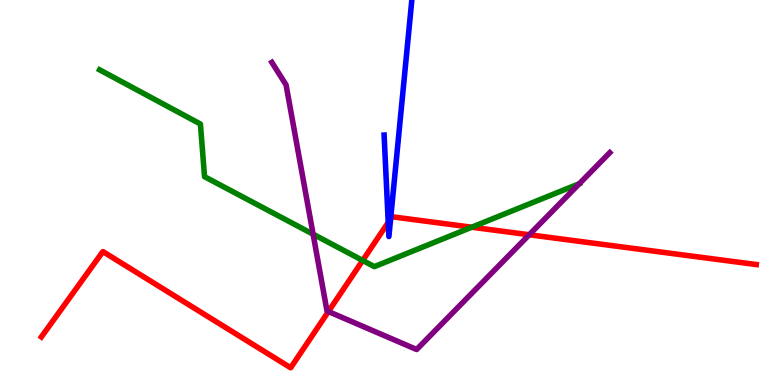[{'lines': ['blue', 'red'], 'intersections': [{'x': 5.01, 'y': 4.22}, {'x': 5.04, 'y': 4.32}]}, {'lines': ['green', 'red'], 'intersections': [{'x': 4.68, 'y': 3.23}, {'x': 6.09, 'y': 4.1}]}, {'lines': ['purple', 'red'], 'intersections': [{'x': 4.24, 'y': 1.91}, {'x': 6.83, 'y': 3.9}]}, {'lines': ['blue', 'green'], 'intersections': []}, {'lines': ['blue', 'purple'], 'intersections': []}, {'lines': ['green', 'purple'], 'intersections': [{'x': 4.04, 'y': 3.92}, {'x': 7.48, 'y': 5.23}]}]